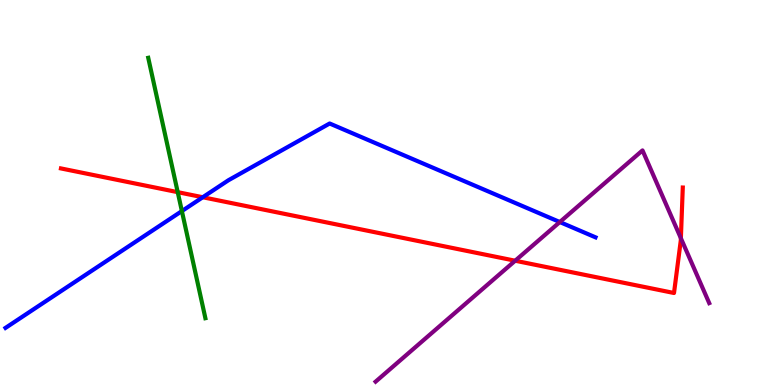[{'lines': ['blue', 'red'], 'intersections': [{'x': 2.62, 'y': 4.88}]}, {'lines': ['green', 'red'], 'intersections': [{'x': 2.29, 'y': 5.01}]}, {'lines': ['purple', 'red'], 'intersections': [{'x': 6.65, 'y': 3.23}, {'x': 8.79, 'y': 3.81}]}, {'lines': ['blue', 'green'], 'intersections': [{'x': 2.35, 'y': 4.52}]}, {'lines': ['blue', 'purple'], 'intersections': [{'x': 7.22, 'y': 4.23}]}, {'lines': ['green', 'purple'], 'intersections': []}]